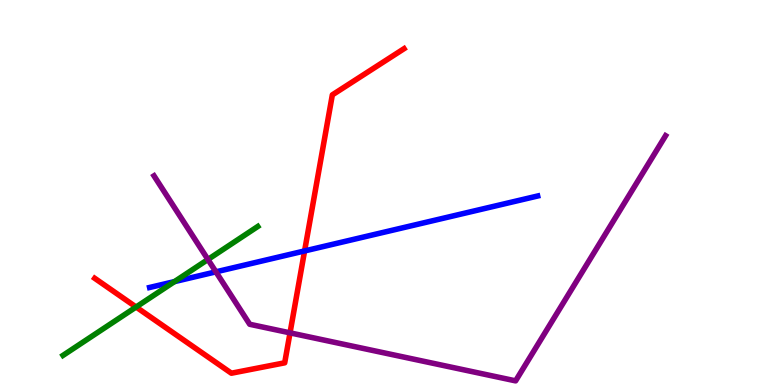[{'lines': ['blue', 'red'], 'intersections': [{'x': 3.93, 'y': 3.48}]}, {'lines': ['green', 'red'], 'intersections': [{'x': 1.76, 'y': 2.03}]}, {'lines': ['purple', 'red'], 'intersections': [{'x': 3.74, 'y': 1.35}]}, {'lines': ['blue', 'green'], 'intersections': [{'x': 2.25, 'y': 2.69}]}, {'lines': ['blue', 'purple'], 'intersections': [{'x': 2.79, 'y': 2.94}]}, {'lines': ['green', 'purple'], 'intersections': [{'x': 2.68, 'y': 3.26}]}]